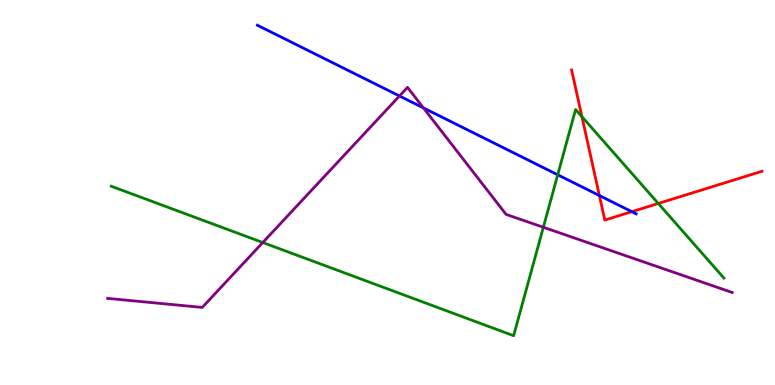[{'lines': ['blue', 'red'], 'intersections': [{'x': 7.73, 'y': 4.92}, {'x': 8.15, 'y': 4.5}]}, {'lines': ['green', 'red'], 'intersections': [{'x': 7.51, 'y': 6.97}, {'x': 8.49, 'y': 4.72}]}, {'lines': ['purple', 'red'], 'intersections': []}, {'lines': ['blue', 'green'], 'intersections': [{'x': 7.2, 'y': 5.46}]}, {'lines': ['blue', 'purple'], 'intersections': [{'x': 5.15, 'y': 7.51}, {'x': 5.46, 'y': 7.2}]}, {'lines': ['green', 'purple'], 'intersections': [{'x': 3.39, 'y': 3.7}, {'x': 7.01, 'y': 4.1}]}]